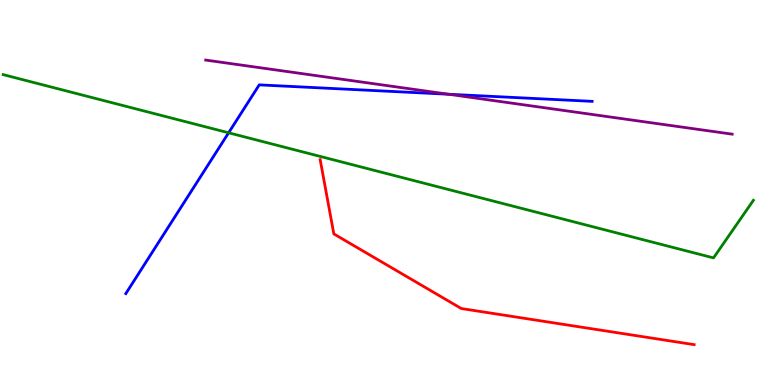[{'lines': ['blue', 'red'], 'intersections': []}, {'lines': ['green', 'red'], 'intersections': []}, {'lines': ['purple', 'red'], 'intersections': []}, {'lines': ['blue', 'green'], 'intersections': [{'x': 2.95, 'y': 6.55}]}, {'lines': ['blue', 'purple'], 'intersections': [{'x': 5.79, 'y': 7.55}]}, {'lines': ['green', 'purple'], 'intersections': []}]